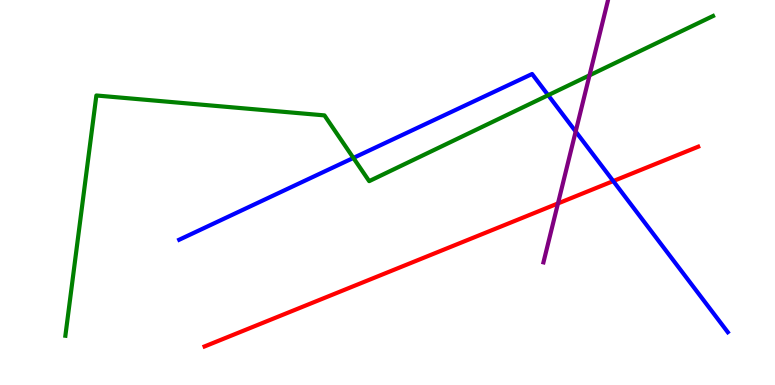[{'lines': ['blue', 'red'], 'intersections': [{'x': 7.91, 'y': 5.3}]}, {'lines': ['green', 'red'], 'intersections': []}, {'lines': ['purple', 'red'], 'intersections': [{'x': 7.2, 'y': 4.72}]}, {'lines': ['blue', 'green'], 'intersections': [{'x': 4.56, 'y': 5.9}, {'x': 7.07, 'y': 7.53}]}, {'lines': ['blue', 'purple'], 'intersections': [{'x': 7.43, 'y': 6.58}]}, {'lines': ['green', 'purple'], 'intersections': [{'x': 7.61, 'y': 8.04}]}]